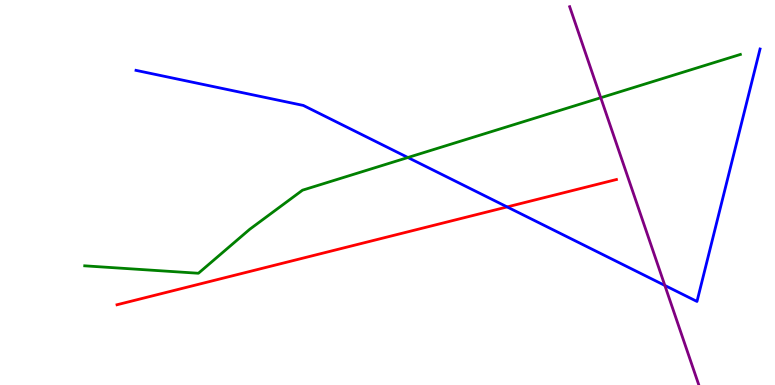[{'lines': ['blue', 'red'], 'intersections': [{'x': 6.54, 'y': 4.63}]}, {'lines': ['green', 'red'], 'intersections': []}, {'lines': ['purple', 'red'], 'intersections': []}, {'lines': ['blue', 'green'], 'intersections': [{'x': 5.26, 'y': 5.91}]}, {'lines': ['blue', 'purple'], 'intersections': [{'x': 8.58, 'y': 2.59}]}, {'lines': ['green', 'purple'], 'intersections': [{'x': 7.75, 'y': 7.46}]}]